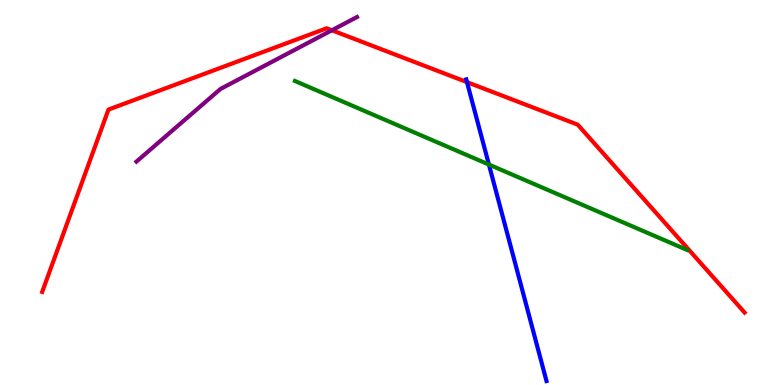[{'lines': ['blue', 'red'], 'intersections': [{'x': 6.03, 'y': 7.87}]}, {'lines': ['green', 'red'], 'intersections': []}, {'lines': ['purple', 'red'], 'intersections': [{'x': 4.28, 'y': 9.21}]}, {'lines': ['blue', 'green'], 'intersections': [{'x': 6.31, 'y': 5.73}]}, {'lines': ['blue', 'purple'], 'intersections': []}, {'lines': ['green', 'purple'], 'intersections': []}]